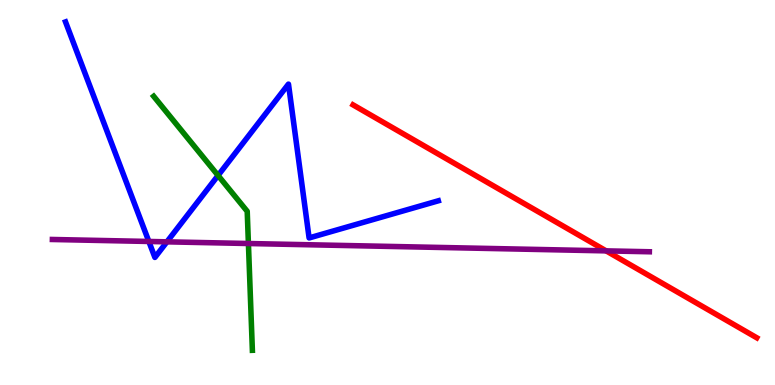[{'lines': ['blue', 'red'], 'intersections': []}, {'lines': ['green', 'red'], 'intersections': []}, {'lines': ['purple', 'red'], 'intersections': [{'x': 7.82, 'y': 3.48}]}, {'lines': ['blue', 'green'], 'intersections': [{'x': 2.81, 'y': 5.44}]}, {'lines': ['blue', 'purple'], 'intersections': [{'x': 1.92, 'y': 3.73}, {'x': 2.15, 'y': 3.72}]}, {'lines': ['green', 'purple'], 'intersections': [{'x': 3.21, 'y': 3.67}]}]